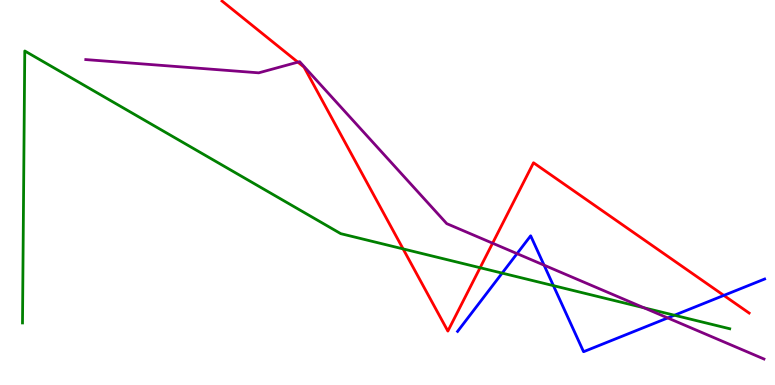[{'lines': ['blue', 'red'], 'intersections': [{'x': 9.34, 'y': 2.33}]}, {'lines': ['green', 'red'], 'intersections': [{'x': 5.2, 'y': 3.54}, {'x': 6.19, 'y': 3.05}]}, {'lines': ['purple', 'red'], 'intersections': [{'x': 3.84, 'y': 8.39}, {'x': 6.36, 'y': 3.68}]}, {'lines': ['blue', 'green'], 'intersections': [{'x': 6.48, 'y': 2.91}, {'x': 7.14, 'y': 2.58}, {'x': 8.7, 'y': 1.81}]}, {'lines': ['blue', 'purple'], 'intersections': [{'x': 6.67, 'y': 3.41}, {'x': 7.02, 'y': 3.11}, {'x': 8.62, 'y': 1.74}]}, {'lines': ['green', 'purple'], 'intersections': [{'x': 8.31, 'y': 2.01}]}]